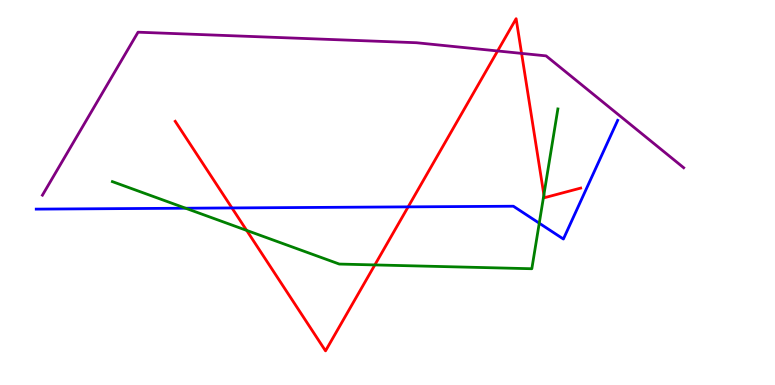[{'lines': ['blue', 'red'], 'intersections': [{'x': 2.99, 'y': 4.6}, {'x': 5.27, 'y': 4.63}]}, {'lines': ['green', 'red'], 'intersections': [{'x': 3.18, 'y': 4.02}, {'x': 4.84, 'y': 3.12}, {'x': 7.02, 'y': 4.94}]}, {'lines': ['purple', 'red'], 'intersections': [{'x': 6.42, 'y': 8.68}, {'x': 6.73, 'y': 8.61}]}, {'lines': ['blue', 'green'], 'intersections': [{'x': 2.39, 'y': 4.59}, {'x': 6.96, 'y': 4.2}]}, {'lines': ['blue', 'purple'], 'intersections': []}, {'lines': ['green', 'purple'], 'intersections': []}]